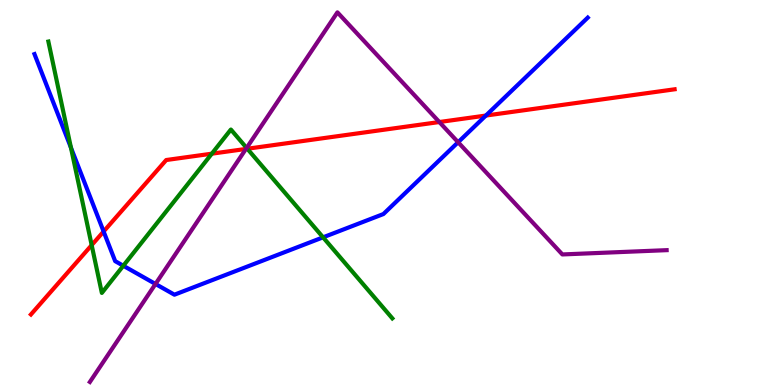[{'lines': ['blue', 'red'], 'intersections': [{'x': 1.34, 'y': 3.99}, {'x': 6.27, 'y': 7.0}]}, {'lines': ['green', 'red'], 'intersections': [{'x': 1.18, 'y': 3.63}, {'x': 2.73, 'y': 6.01}, {'x': 3.19, 'y': 6.14}]}, {'lines': ['purple', 'red'], 'intersections': [{'x': 3.17, 'y': 6.13}, {'x': 5.67, 'y': 6.83}]}, {'lines': ['blue', 'green'], 'intersections': [{'x': 0.916, 'y': 6.16}, {'x': 1.59, 'y': 3.1}, {'x': 4.17, 'y': 3.84}]}, {'lines': ['blue', 'purple'], 'intersections': [{'x': 2.01, 'y': 2.62}, {'x': 5.91, 'y': 6.31}]}, {'lines': ['green', 'purple'], 'intersections': [{'x': 3.18, 'y': 6.16}]}]